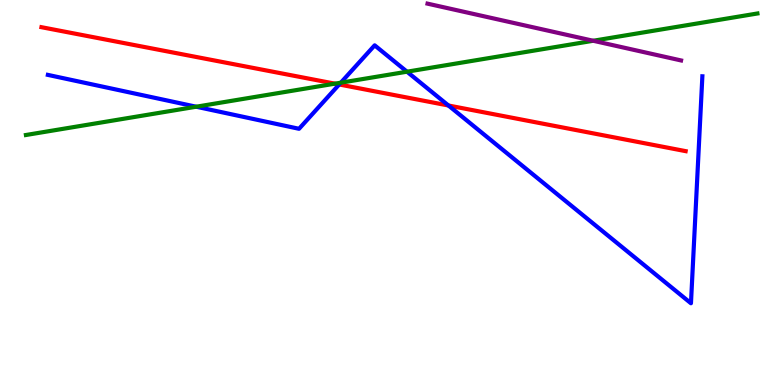[{'lines': ['blue', 'red'], 'intersections': [{'x': 4.38, 'y': 7.81}, {'x': 5.79, 'y': 7.26}]}, {'lines': ['green', 'red'], 'intersections': [{'x': 4.32, 'y': 7.83}]}, {'lines': ['purple', 'red'], 'intersections': []}, {'lines': ['blue', 'green'], 'intersections': [{'x': 2.53, 'y': 7.23}, {'x': 4.4, 'y': 7.85}, {'x': 5.25, 'y': 8.14}]}, {'lines': ['blue', 'purple'], 'intersections': []}, {'lines': ['green', 'purple'], 'intersections': [{'x': 7.65, 'y': 8.94}]}]